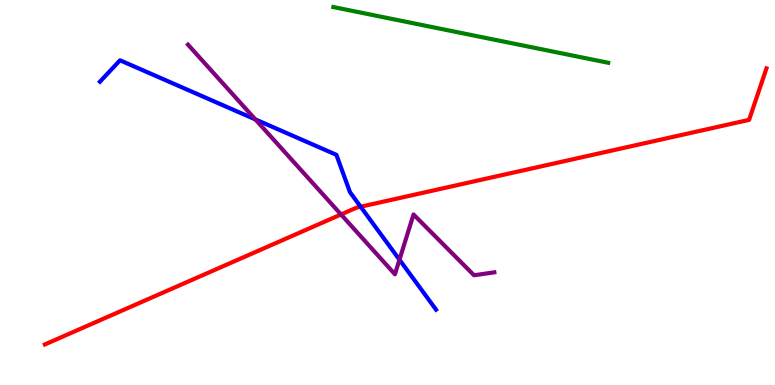[{'lines': ['blue', 'red'], 'intersections': [{'x': 4.65, 'y': 4.63}]}, {'lines': ['green', 'red'], 'intersections': []}, {'lines': ['purple', 'red'], 'intersections': [{'x': 4.4, 'y': 4.43}]}, {'lines': ['blue', 'green'], 'intersections': []}, {'lines': ['blue', 'purple'], 'intersections': [{'x': 3.3, 'y': 6.9}, {'x': 5.15, 'y': 3.25}]}, {'lines': ['green', 'purple'], 'intersections': []}]